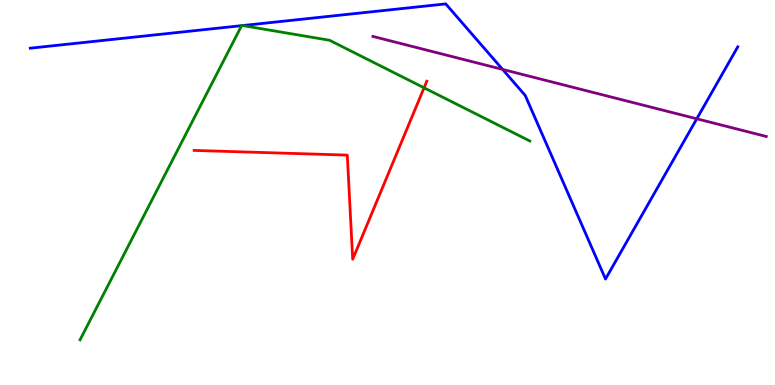[{'lines': ['blue', 'red'], 'intersections': []}, {'lines': ['green', 'red'], 'intersections': [{'x': 5.47, 'y': 7.72}]}, {'lines': ['purple', 'red'], 'intersections': []}, {'lines': ['blue', 'green'], 'intersections': [{'x': 3.12, 'y': 9.33}, {'x': 3.13, 'y': 9.34}]}, {'lines': ['blue', 'purple'], 'intersections': [{'x': 6.49, 'y': 8.2}, {'x': 8.99, 'y': 6.91}]}, {'lines': ['green', 'purple'], 'intersections': []}]